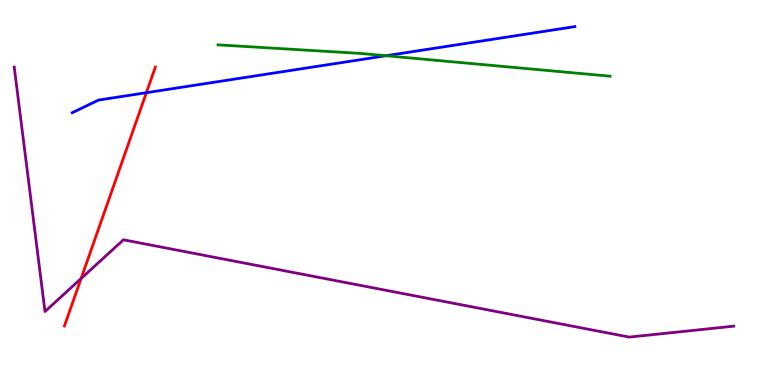[{'lines': ['blue', 'red'], 'intersections': [{'x': 1.89, 'y': 7.59}]}, {'lines': ['green', 'red'], 'intersections': []}, {'lines': ['purple', 'red'], 'intersections': [{'x': 1.05, 'y': 2.77}]}, {'lines': ['blue', 'green'], 'intersections': [{'x': 4.98, 'y': 8.55}]}, {'lines': ['blue', 'purple'], 'intersections': []}, {'lines': ['green', 'purple'], 'intersections': []}]